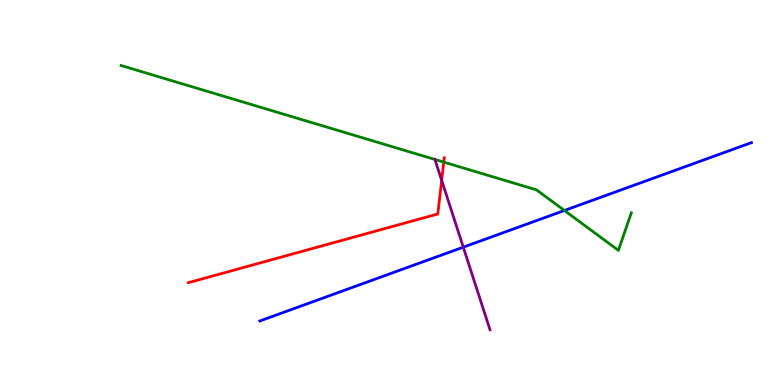[{'lines': ['blue', 'red'], 'intersections': []}, {'lines': ['green', 'red'], 'intersections': [{'x': 5.73, 'y': 5.79}]}, {'lines': ['purple', 'red'], 'intersections': [{'x': 5.7, 'y': 5.32}]}, {'lines': ['blue', 'green'], 'intersections': [{'x': 7.28, 'y': 4.53}]}, {'lines': ['blue', 'purple'], 'intersections': [{'x': 5.98, 'y': 3.58}]}, {'lines': ['green', 'purple'], 'intersections': [{'x': 5.61, 'y': 5.86}]}]